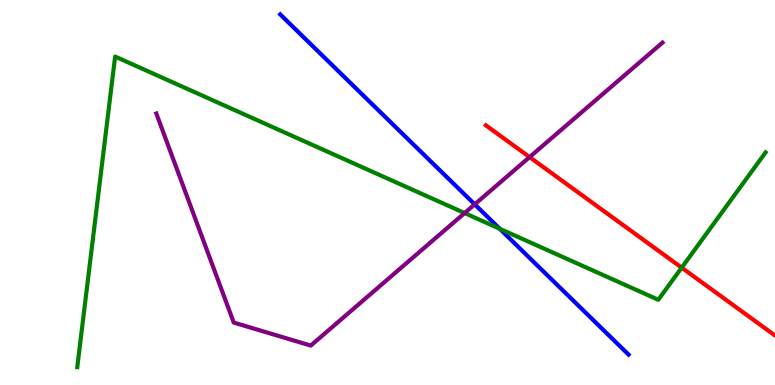[{'lines': ['blue', 'red'], 'intersections': []}, {'lines': ['green', 'red'], 'intersections': [{'x': 8.8, 'y': 3.05}]}, {'lines': ['purple', 'red'], 'intersections': [{'x': 6.83, 'y': 5.92}]}, {'lines': ['blue', 'green'], 'intersections': [{'x': 6.45, 'y': 4.06}]}, {'lines': ['blue', 'purple'], 'intersections': [{'x': 6.13, 'y': 4.69}]}, {'lines': ['green', 'purple'], 'intersections': [{'x': 6.0, 'y': 4.47}]}]